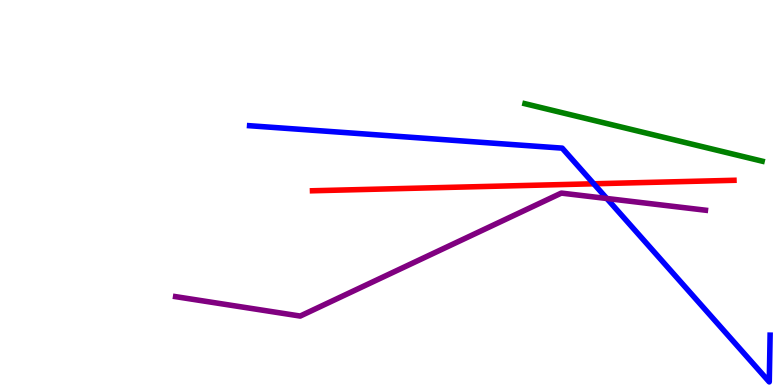[{'lines': ['blue', 'red'], 'intersections': [{'x': 7.66, 'y': 5.23}]}, {'lines': ['green', 'red'], 'intersections': []}, {'lines': ['purple', 'red'], 'intersections': []}, {'lines': ['blue', 'green'], 'intersections': []}, {'lines': ['blue', 'purple'], 'intersections': [{'x': 7.83, 'y': 4.84}]}, {'lines': ['green', 'purple'], 'intersections': []}]